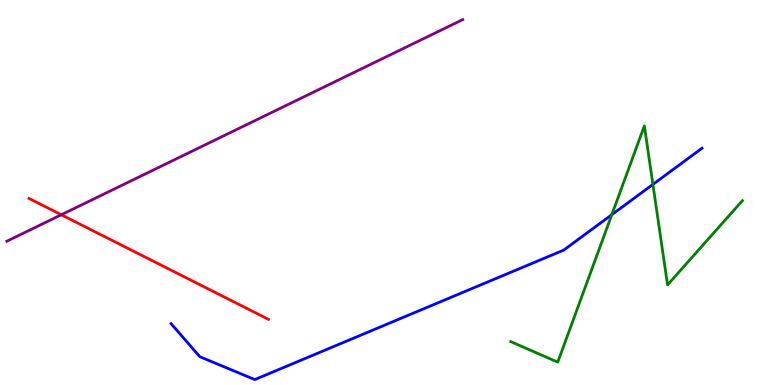[{'lines': ['blue', 'red'], 'intersections': []}, {'lines': ['green', 'red'], 'intersections': []}, {'lines': ['purple', 'red'], 'intersections': [{'x': 0.791, 'y': 4.42}]}, {'lines': ['blue', 'green'], 'intersections': [{'x': 7.89, 'y': 4.42}, {'x': 8.42, 'y': 5.21}]}, {'lines': ['blue', 'purple'], 'intersections': []}, {'lines': ['green', 'purple'], 'intersections': []}]